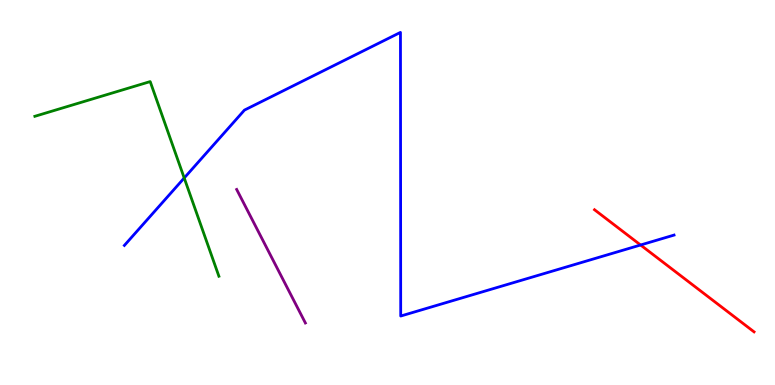[{'lines': ['blue', 'red'], 'intersections': [{'x': 8.27, 'y': 3.64}]}, {'lines': ['green', 'red'], 'intersections': []}, {'lines': ['purple', 'red'], 'intersections': []}, {'lines': ['blue', 'green'], 'intersections': [{'x': 2.38, 'y': 5.38}]}, {'lines': ['blue', 'purple'], 'intersections': []}, {'lines': ['green', 'purple'], 'intersections': []}]